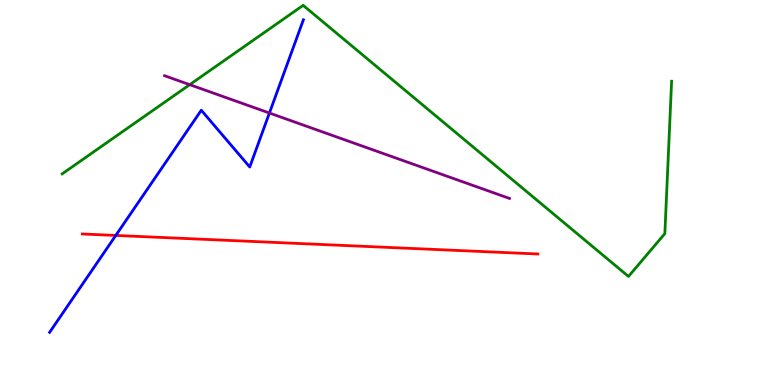[{'lines': ['blue', 'red'], 'intersections': [{'x': 1.49, 'y': 3.88}]}, {'lines': ['green', 'red'], 'intersections': []}, {'lines': ['purple', 'red'], 'intersections': []}, {'lines': ['blue', 'green'], 'intersections': []}, {'lines': ['blue', 'purple'], 'intersections': [{'x': 3.48, 'y': 7.06}]}, {'lines': ['green', 'purple'], 'intersections': [{'x': 2.45, 'y': 7.8}]}]